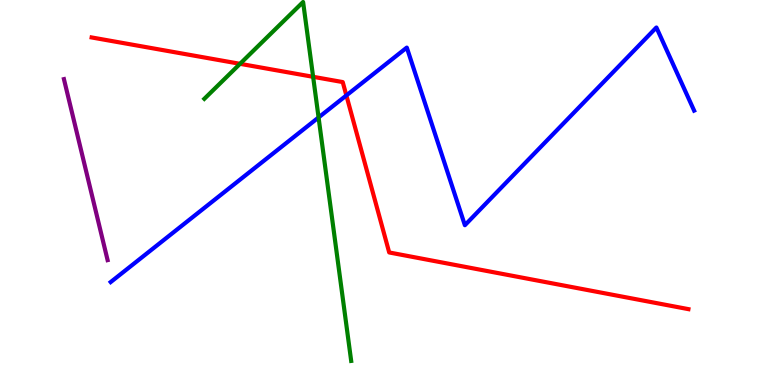[{'lines': ['blue', 'red'], 'intersections': [{'x': 4.47, 'y': 7.52}]}, {'lines': ['green', 'red'], 'intersections': [{'x': 3.1, 'y': 8.34}, {'x': 4.04, 'y': 8.0}]}, {'lines': ['purple', 'red'], 'intersections': []}, {'lines': ['blue', 'green'], 'intersections': [{'x': 4.11, 'y': 6.95}]}, {'lines': ['blue', 'purple'], 'intersections': []}, {'lines': ['green', 'purple'], 'intersections': []}]